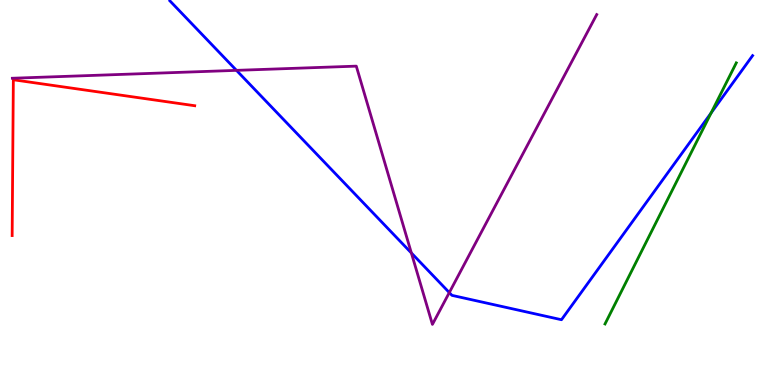[{'lines': ['blue', 'red'], 'intersections': []}, {'lines': ['green', 'red'], 'intersections': []}, {'lines': ['purple', 'red'], 'intersections': []}, {'lines': ['blue', 'green'], 'intersections': [{'x': 9.18, 'y': 7.07}]}, {'lines': ['blue', 'purple'], 'intersections': [{'x': 3.05, 'y': 8.17}, {'x': 5.31, 'y': 3.43}, {'x': 5.8, 'y': 2.4}]}, {'lines': ['green', 'purple'], 'intersections': []}]